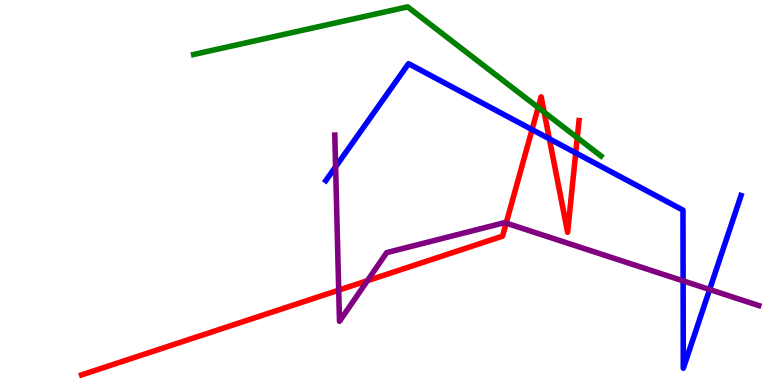[{'lines': ['blue', 'red'], 'intersections': [{'x': 6.87, 'y': 6.63}, {'x': 7.09, 'y': 6.39}, {'x': 7.43, 'y': 6.03}]}, {'lines': ['green', 'red'], 'intersections': [{'x': 6.94, 'y': 7.21}, {'x': 7.02, 'y': 7.09}, {'x': 7.45, 'y': 6.42}]}, {'lines': ['purple', 'red'], 'intersections': [{'x': 4.37, 'y': 2.46}, {'x': 4.74, 'y': 2.71}, {'x': 6.53, 'y': 4.2}]}, {'lines': ['blue', 'green'], 'intersections': []}, {'lines': ['blue', 'purple'], 'intersections': [{'x': 4.33, 'y': 5.67}, {'x': 8.81, 'y': 2.7}, {'x': 9.16, 'y': 2.48}]}, {'lines': ['green', 'purple'], 'intersections': []}]